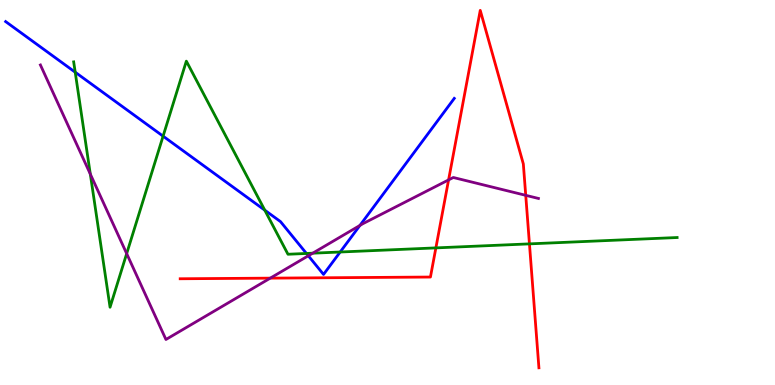[{'lines': ['blue', 'red'], 'intersections': []}, {'lines': ['green', 'red'], 'intersections': [{'x': 5.62, 'y': 3.56}, {'x': 6.83, 'y': 3.67}]}, {'lines': ['purple', 'red'], 'intersections': [{'x': 3.49, 'y': 2.78}, {'x': 5.79, 'y': 5.33}, {'x': 6.78, 'y': 4.93}]}, {'lines': ['blue', 'green'], 'intersections': [{'x': 0.97, 'y': 8.12}, {'x': 2.1, 'y': 6.46}, {'x': 3.42, 'y': 4.54}, {'x': 3.95, 'y': 3.42}, {'x': 4.39, 'y': 3.45}]}, {'lines': ['blue', 'purple'], 'intersections': [{'x': 3.98, 'y': 3.36}, {'x': 4.64, 'y': 4.14}]}, {'lines': ['green', 'purple'], 'intersections': [{'x': 1.17, 'y': 5.48}, {'x': 1.63, 'y': 3.41}, {'x': 4.04, 'y': 3.42}]}]